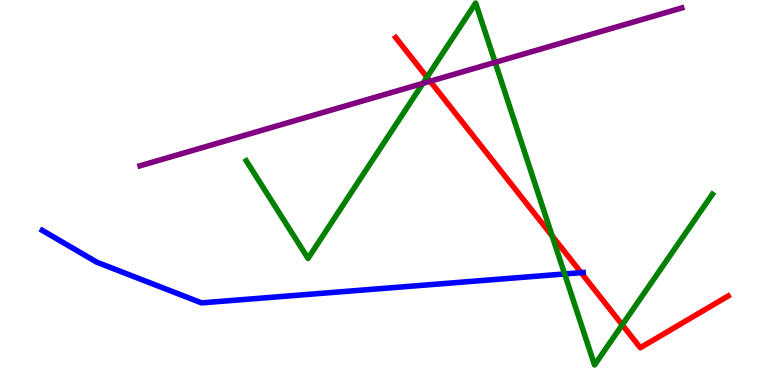[{'lines': ['blue', 'red'], 'intersections': [{'x': 7.5, 'y': 2.92}]}, {'lines': ['green', 'red'], 'intersections': [{'x': 5.51, 'y': 7.99}, {'x': 7.12, 'y': 3.87}, {'x': 8.03, 'y': 1.56}]}, {'lines': ['purple', 'red'], 'intersections': [{'x': 5.55, 'y': 7.89}]}, {'lines': ['blue', 'green'], 'intersections': [{'x': 7.29, 'y': 2.88}]}, {'lines': ['blue', 'purple'], 'intersections': []}, {'lines': ['green', 'purple'], 'intersections': [{'x': 5.46, 'y': 7.83}, {'x': 6.39, 'y': 8.38}]}]